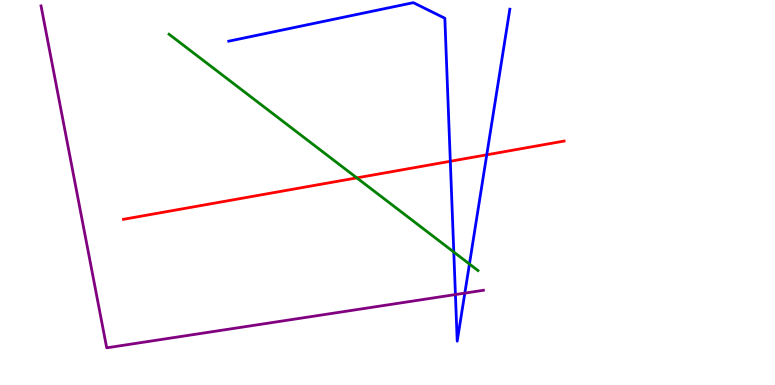[{'lines': ['blue', 'red'], 'intersections': [{'x': 5.81, 'y': 5.81}, {'x': 6.28, 'y': 5.98}]}, {'lines': ['green', 'red'], 'intersections': [{'x': 4.6, 'y': 5.38}]}, {'lines': ['purple', 'red'], 'intersections': []}, {'lines': ['blue', 'green'], 'intersections': [{'x': 5.86, 'y': 3.45}, {'x': 6.06, 'y': 3.14}]}, {'lines': ['blue', 'purple'], 'intersections': [{'x': 5.88, 'y': 2.35}, {'x': 6.0, 'y': 2.39}]}, {'lines': ['green', 'purple'], 'intersections': []}]